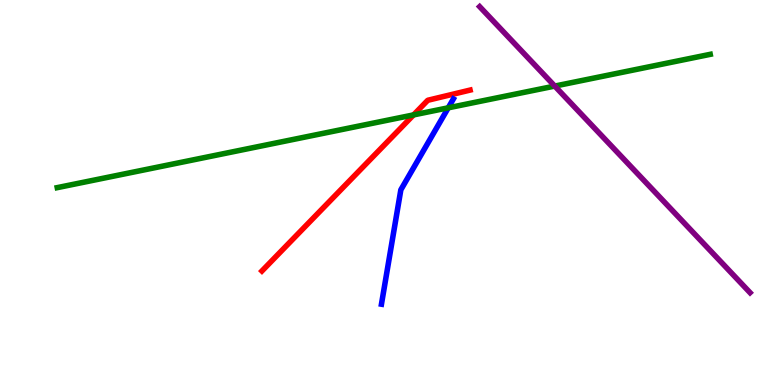[{'lines': ['blue', 'red'], 'intersections': []}, {'lines': ['green', 'red'], 'intersections': [{'x': 5.34, 'y': 7.02}]}, {'lines': ['purple', 'red'], 'intersections': []}, {'lines': ['blue', 'green'], 'intersections': [{'x': 5.78, 'y': 7.2}]}, {'lines': ['blue', 'purple'], 'intersections': []}, {'lines': ['green', 'purple'], 'intersections': [{'x': 7.16, 'y': 7.76}]}]